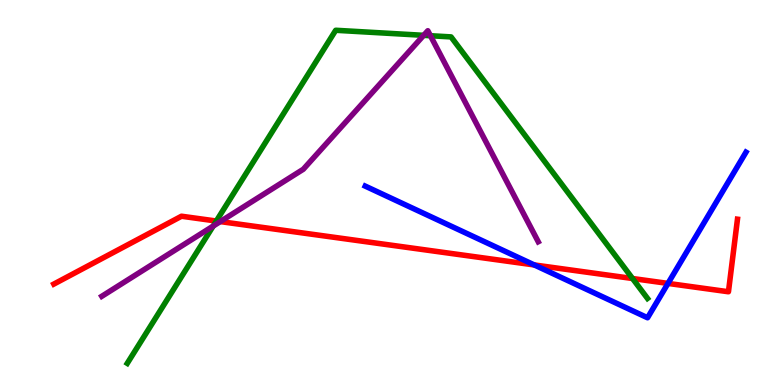[{'lines': ['blue', 'red'], 'intersections': [{'x': 6.89, 'y': 3.12}, {'x': 8.62, 'y': 2.64}]}, {'lines': ['green', 'red'], 'intersections': [{'x': 2.79, 'y': 4.26}, {'x': 8.16, 'y': 2.77}]}, {'lines': ['purple', 'red'], 'intersections': [{'x': 2.84, 'y': 4.24}]}, {'lines': ['blue', 'green'], 'intersections': []}, {'lines': ['blue', 'purple'], 'intersections': []}, {'lines': ['green', 'purple'], 'intersections': [{'x': 2.75, 'y': 4.13}, {'x': 5.47, 'y': 9.08}, {'x': 5.55, 'y': 9.07}]}]